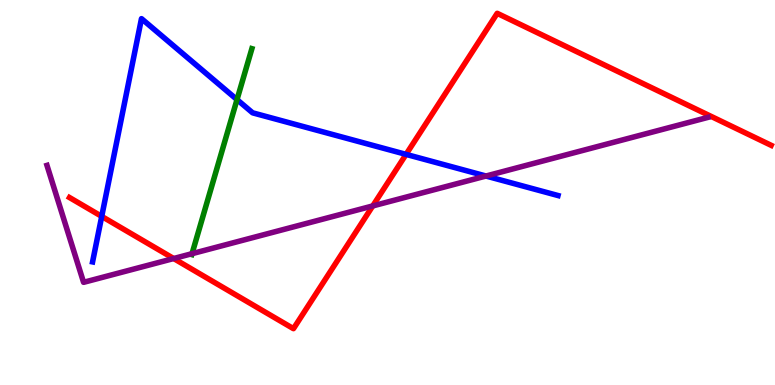[{'lines': ['blue', 'red'], 'intersections': [{'x': 1.31, 'y': 4.38}, {'x': 5.24, 'y': 5.99}]}, {'lines': ['green', 'red'], 'intersections': []}, {'lines': ['purple', 'red'], 'intersections': [{'x': 2.24, 'y': 3.29}, {'x': 4.81, 'y': 4.65}]}, {'lines': ['blue', 'green'], 'intersections': [{'x': 3.06, 'y': 7.41}]}, {'lines': ['blue', 'purple'], 'intersections': [{'x': 6.27, 'y': 5.43}]}, {'lines': ['green', 'purple'], 'intersections': [{'x': 2.48, 'y': 3.41}]}]